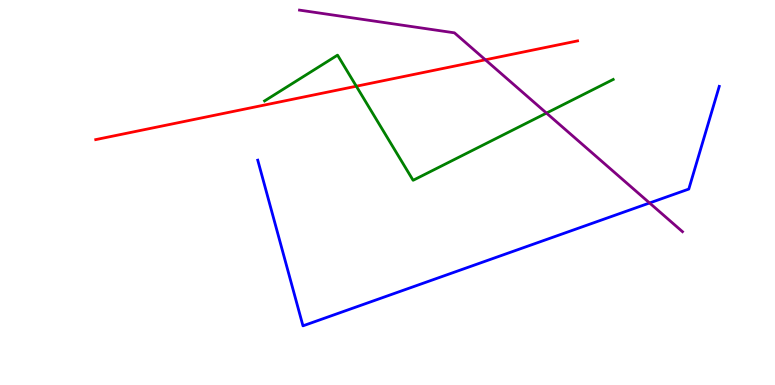[{'lines': ['blue', 'red'], 'intersections': []}, {'lines': ['green', 'red'], 'intersections': [{'x': 4.6, 'y': 7.76}]}, {'lines': ['purple', 'red'], 'intersections': [{'x': 6.26, 'y': 8.45}]}, {'lines': ['blue', 'green'], 'intersections': []}, {'lines': ['blue', 'purple'], 'intersections': [{'x': 8.38, 'y': 4.73}]}, {'lines': ['green', 'purple'], 'intersections': [{'x': 7.05, 'y': 7.06}]}]